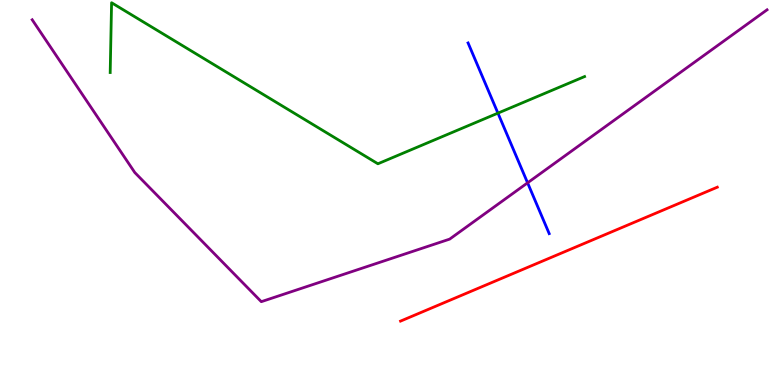[{'lines': ['blue', 'red'], 'intersections': []}, {'lines': ['green', 'red'], 'intersections': []}, {'lines': ['purple', 'red'], 'intersections': []}, {'lines': ['blue', 'green'], 'intersections': [{'x': 6.42, 'y': 7.06}]}, {'lines': ['blue', 'purple'], 'intersections': [{'x': 6.81, 'y': 5.25}]}, {'lines': ['green', 'purple'], 'intersections': []}]